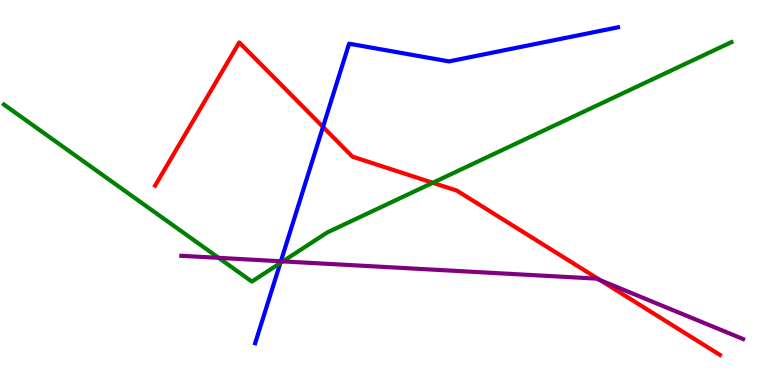[{'lines': ['blue', 'red'], 'intersections': [{'x': 4.17, 'y': 6.7}]}, {'lines': ['green', 'red'], 'intersections': [{'x': 5.58, 'y': 5.25}]}, {'lines': ['purple', 'red'], 'intersections': [{'x': 7.75, 'y': 2.72}]}, {'lines': ['blue', 'green'], 'intersections': [{'x': 3.62, 'y': 3.17}]}, {'lines': ['blue', 'purple'], 'intersections': [{'x': 3.62, 'y': 3.21}]}, {'lines': ['green', 'purple'], 'intersections': [{'x': 2.82, 'y': 3.3}, {'x': 3.65, 'y': 3.21}]}]